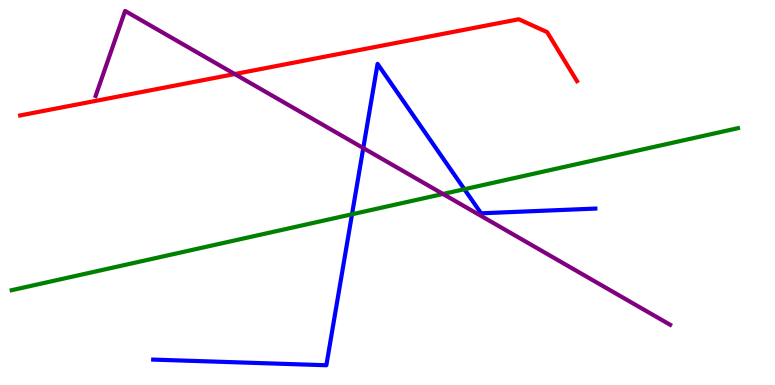[{'lines': ['blue', 'red'], 'intersections': []}, {'lines': ['green', 'red'], 'intersections': []}, {'lines': ['purple', 'red'], 'intersections': [{'x': 3.03, 'y': 8.08}]}, {'lines': ['blue', 'green'], 'intersections': [{'x': 4.54, 'y': 4.43}, {'x': 5.99, 'y': 5.09}]}, {'lines': ['blue', 'purple'], 'intersections': [{'x': 4.69, 'y': 6.15}]}, {'lines': ['green', 'purple'], 'intersections': [{'x': 5.72, 'y': 4.96}]}]